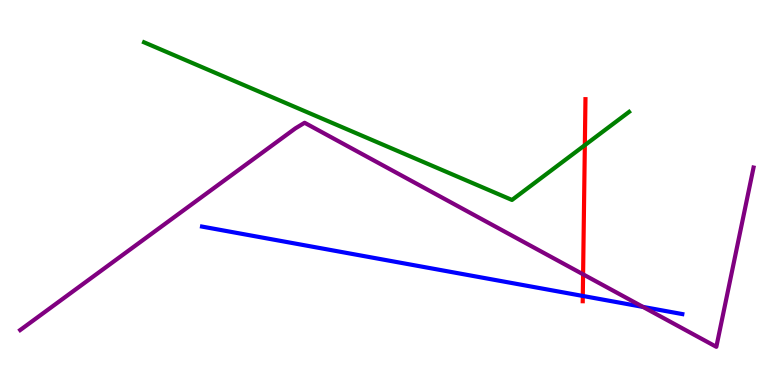[{'lines': ['blue', 'red'], 'intersections': [{'x': 7.52, 'y': 2.31}]}, {'lines': ['green', 'red'], 'intersections': [{'x': 7.55, 'y': 6.23}]}, {'lines': ['purple', 'red'], 'intersections': [{'x': 7.52, 'y': 2.87}]}, {'lines': ['blue', 'green'], 'intersections': []}, {'lines': ['blue', 'purple'], 'intersections': [{'x': 8.3, 'y': 2.03}]}, {'lines': ['green', 'purple'], 'intersections': []}]